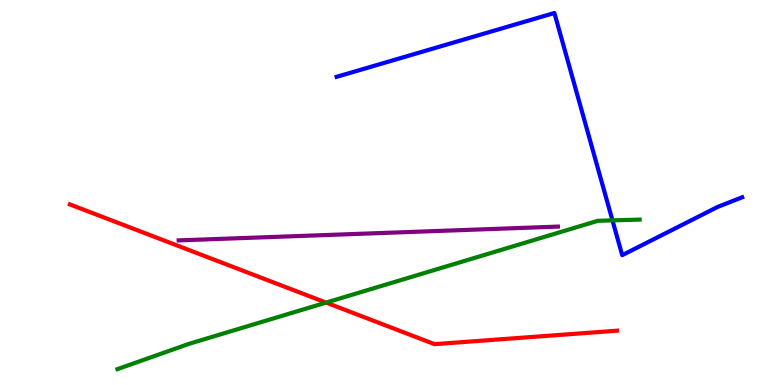[{'lines': ['blue', 'red'], 'intersections': []}, {'lines': ['green', 'red'], 'intersections': [{'x': 4.21, 'y': 2.14}]}, {'lines': ['purple', 'red'], 'intersections': []}, {'lines': ['blue', 'green'], 'intersections': [{'x': 7.9, 'y': 4.28}]}, {'lines': ['blue', 'purple'], 'intersections': []}, {'lines': ['green', 'purple'], 'intersections': []}]